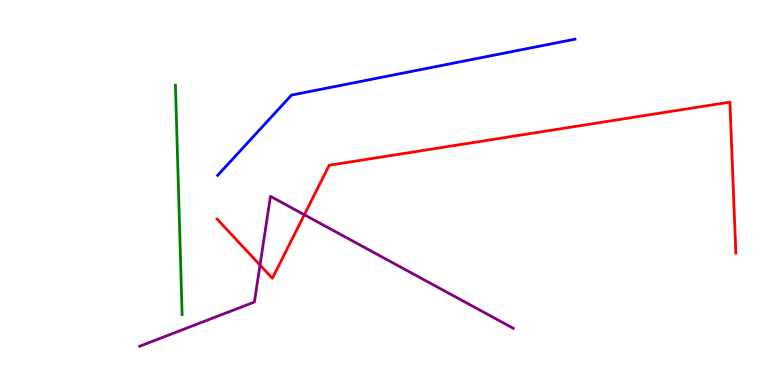[{'lines': ['blue', 'red'], 'intersections': []}, {'lines': ['green', 'red'], 'intersections': []}, {'lines': ['purple', 'red'], 'intersections': [{'x': 3.36, 'y': 3.12}, {'x': 3.93, 'y': 4.42}]}, {'lines': ['blue', 'green'], 'intersections': []}, {'lines': ['blue', 'purple'], 'intersections': []}, {'lines': ['green', 'purple'], 'intersections': []}]